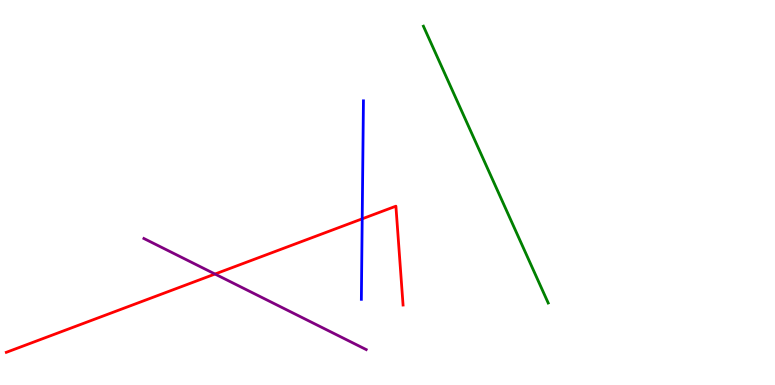[{'lines': ['blue', 'red'], 'intersections': [{'x': 4.67, 'y': 4.32}]}, {'lines': ['green', 'red'], 'intersections': []}, {'lines': ['purple', 'red'], 'intersections': [{'x': 2.77, 'y': 2.88}]}, {'lines': ['blue', 'green'], 'intersections': []}, {'lines': ['blue', 'purple'], 'intersections': []}, {'lines': ['green', 'purple'], 'intersections': []}]